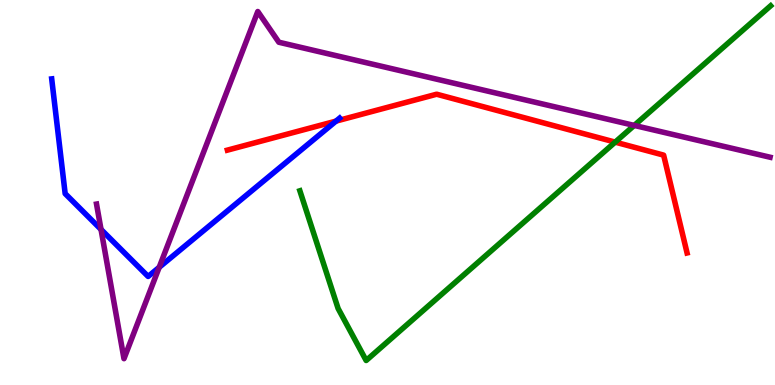[{'lines': ['blue', 'red'], 'intersections': [{'x': 4.34, 'y': 6.85}]}, {'lines': ['green', 'red'], 'intersections': [{'x': 7.94, 'y': 6.31}]}, {'lines': ['purple', 'red'], 'intersections': []}, {'lines': ['blue', 'green'], 'intersections': []}, {'lines': ['blue', 'purple'], 'intersections': [{'x': 1.3, 'y': 4.04}, {'x': 2.05, 'y': 3.06}]}, {'lines': ['green', 'purple'], 'intersections': [{'x': 8.18, 'y': 6.74}]}]